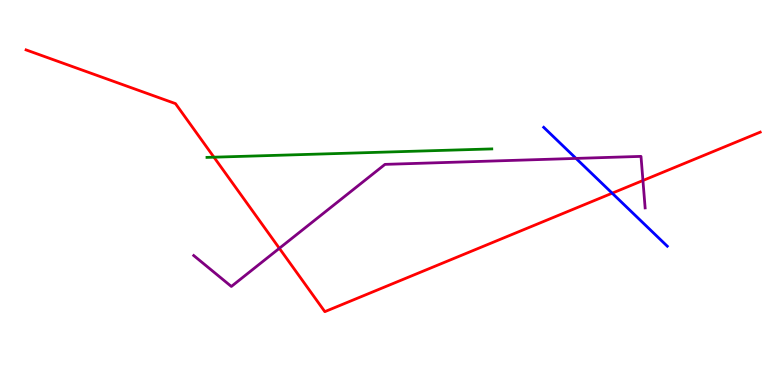[{'lines': ['blue', 'red'], 'intersections': [{'x': 7.9, 'y': 4.98}]}, {'lines': ['green', 'red'], 'intersections': [{'x': 2.76, 'y': 5.92}]}, {'lines': ['purple', 'red'], 'intersections': [{'x': 3.6, 'y': 3.55}, {'x': 8.3, 'y': 5.31}]}, {'lines': ['blue', 'green'], 'intersections': []}, {'lines': ['blue', 'purple'], 'intersections': [{'x': 7.43, 'y': 5.89}]}, {'lines': ['green', 'purple'], 'intersections': []}]